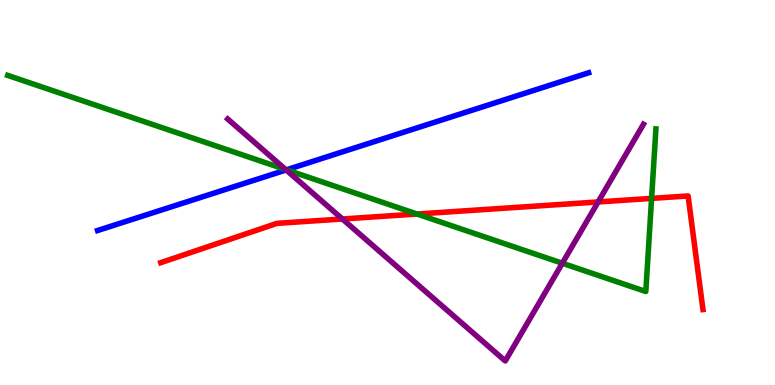[{'lines': ['blue', 'red'], 'intersections': []}, {'lines': ['green', 'red'], 'intersections': [{'x': 5.38, 'y': 4.44}, {'x': 8.41, 'y': 4.85}]}, {'lines': ['purple', 'red'], 'intersections': [{'x': 4.42, 'y': 4.31}, {'x': 7.72, 'y': 4.75}]}, {'lines': ['blue', 'green'], 'intersections': [{'x': 3.7, 'y': 5.59}]}, {'lines': ['blue', 'purple'], 'intersections': [{'x': 3.69, 'y': 5.59}]}, {'lines': ['green', 'purple'], 'intersections': [{'x': 3.69, 'y': 5.6}, {'x': 7.26, 'y': 3.16}]}]